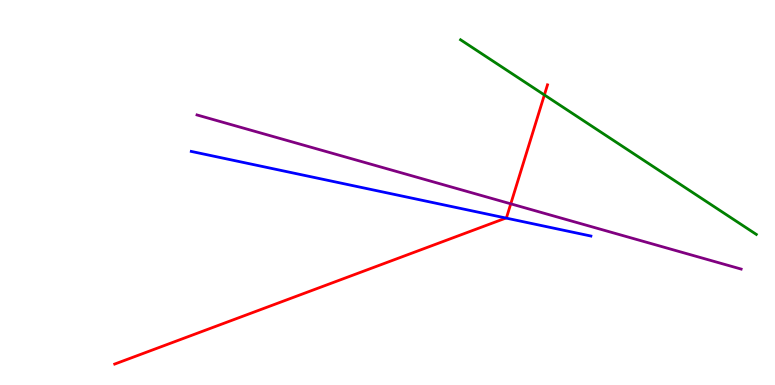[{'lines': ['blue', 'red'], 'intersections': [{'x': 6.53, 'y': 4.34}]}, {'lines': ['green', 'red'], 'intersections': [{'x': 7.02, 'y': 7.53}]}, {'lines': ['purple', 'red'], 'intersections': [{'x': 6.59, 'y': 4.71}]}, {'lines': ['blue', 'green'], 'intersections': []}, {'lines': ['blue', 'purple'], 'intersections': []}, {'lines': ['green', 'purple'], 'intersections': []}]